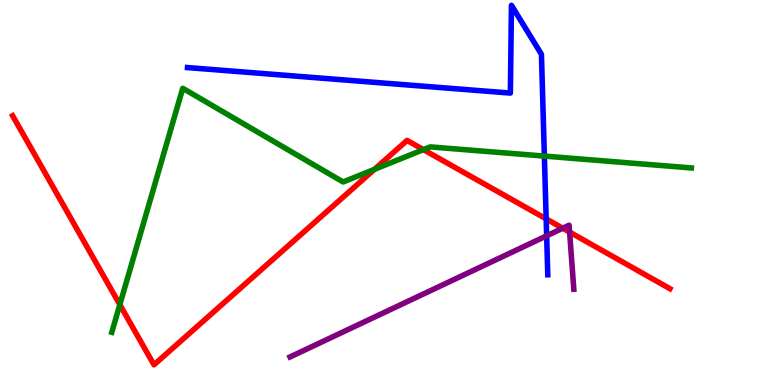[{'lines': ['blue', 'red'], 'intersections': [{'x': 7.05, 'y': 4.32}]}, {'lines': ['green', 'red'], 'intersections': [{'x': 1.55, 'y': 2.09}, {'x': 4.83, 'y': 5.6}, {'x': 5.46, 'y': 6.11}]}, {'lines': ['purple', 'red'], 'intersections': [{'x': 7.26, 'y': 4.07}, {'x': 7.35, 'y': 3.97}]}, {'lines': ['blue', 'green'], 'intersections': [{'x': 7.02, 'y': 5.95}]}, {'lines': ['blue', 'purple'], 'intersections': [{'x': 7.05, 'y': 3.87}]}, {'lines': ['green', 'purple'], 'intersections': []}]